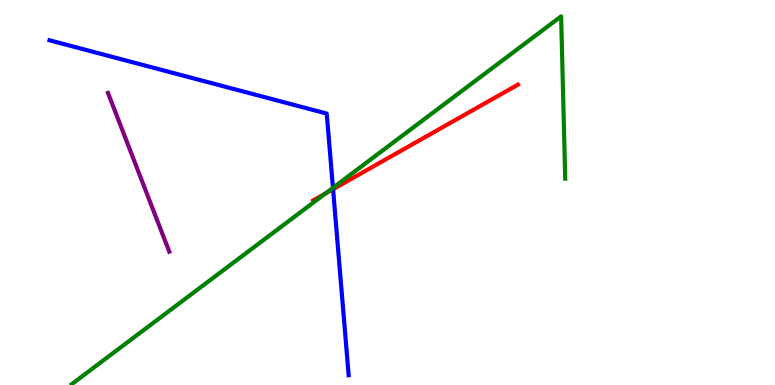[{'lines': ['blue', 'red'], 'intersections': [{'x': 4.3, 'y': 5.09}]}, {'lines': ['green', 'red'], 'intersections': [{'x': 4.2, 'y': 4.97}]}, {'lines': ['purple', 'red'], 'intersections': []}, {'lines': ['blue', 'green'], 'intersections': [{'x': 4.3, 'y': 5.12}]}, {'lines': ['blue', 'purple'], 'intersections': []}, {'lines': ['green', 'purple'], 'intersections': []}]